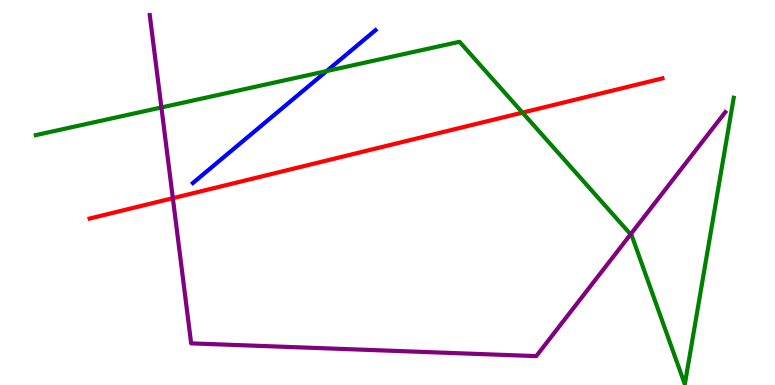[{'lines': ['blue', 'red'], 'intersections': []}, {'lines': ['green', 'red'], 'intersections': [{'x': 6.74, 'y': 7.07}]}, {'lines': ['purple', 'red'], 'intersections': [{'x': 2.23, 'y': 4.85}]}, {'lines': ['blue', 'green'], 'intersections': [{'x': 4.21, 'y': 8.15}]}, {'lines': ['blue', 'purple'], 'intersections': []}, {'lines': ['green', 'purple'], 'intersections': [{'x': 2.08, 'y': 7.21}, {'x': 8.14, 'y': 3.91}]}]